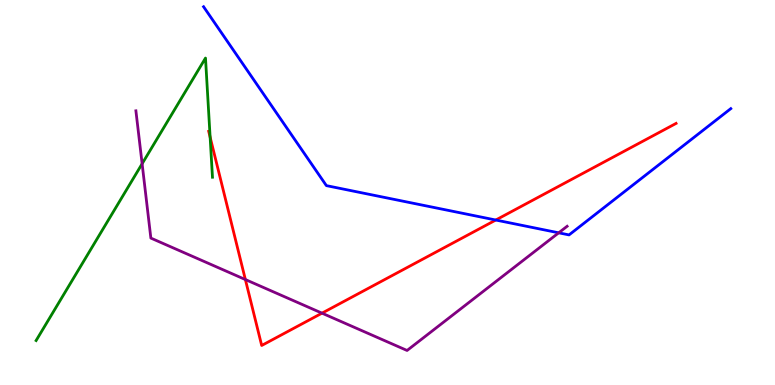[{'lines': ['blue', 'red'], 'intersections': [{'x': 6.4, 'y': 4.28}]}, {'lines': ['green', 'red'], 'intersections': [{'x': 2.71, 'y': 6.44}]}, {'lines': ['purple', 'red'], 'intersections': [{'x': 3.17, 'y': 2.74}, {'x': 4.15, 'y': 1.87}]}, {'lines': ['blue', 'green'], 'intersections': []}, {'lines': ['blue', 'purple'], 'intersections': [{'x': 7.21, 'y': 3.95}]}, {'lines': ['green', 'purple'], 'intersections': [{'x': 1.83, 'y': 5.75}]}]